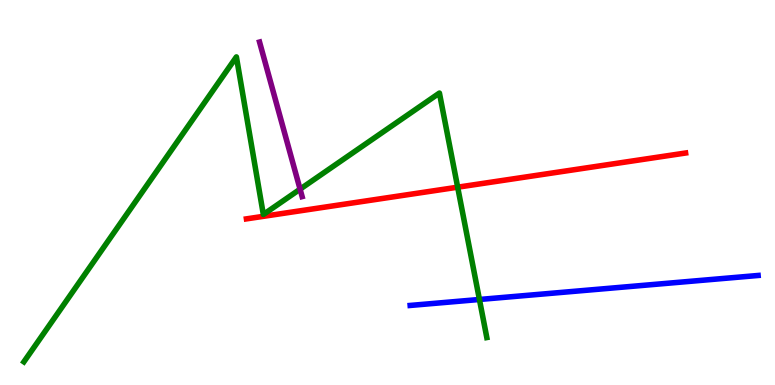[{'lines': ['blue', 'red'], 'intersections': []}, {'lines': ['green', 'red'], 'intersections': [{'x': 5.91, 'y': 5.14}]}, {'lines': ['purple', 'red'], 'intersections': []}, {'lines': ['blue', 'green'], 'intersections': [{'x': 6.19, 'y': 2.22}]}, {'lines': ['blue', 'purple'], 'intersections': []}, {'lines': ['green', 'purple'], 'intersections': [{'x': 3.87, 'y': 5.09}]}]